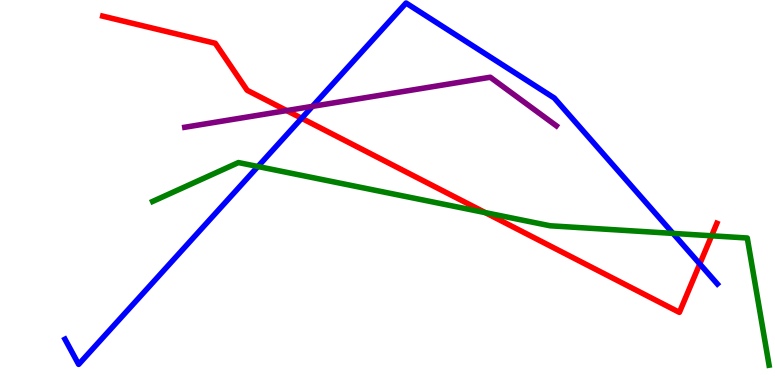[{'lines': ['blue', 'red'], 'intersections': [{'x': 3.89, 'y': 6.93}, {'x': 9.03, 'y': 3.15}]}, {'lines': ['green', 'red'], 'intersections': [{'x': 6.26, 'y': 4.48}, {'x': 9.18, 'y': 3.88}]}, {'lines': ['purple', 'red'], 'intersections': [{'x': 3.7, 'y': 7.13}]}, {'lines': ['blue', 'green'], 'intersections': [{'x': 3.33, 'y': 5.67}, {'x': 8.68, 'y': 3.94}]}, {'lines': ['blue', 'purple'], 'intersections': [{'x': 4.03, 'y': 7.24}]}, {'lines': ['green', 'purple'], 'intersections': []}]